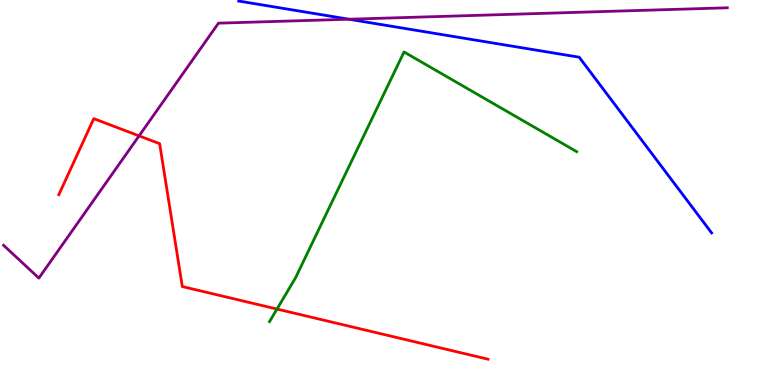[{'lines': ['blue', 'red'], 'intersections': []}, {'lines': ['green', 'red'], 'intersections': [{'x': 3.57, 'y': 1.97}]}, {'lines': ['purple', 'red'], 'intersections': [{'x': 1.79, 'y': 6.47}]}, {'lines': ['blue', 'green'], 'intersections': []}, {'lines': ['blue', 'purple'], 'intersections': [{'x': 4.5, 'y': 9.5}]}, {'lines': ['green', 'purple'], 'intersections': []}]